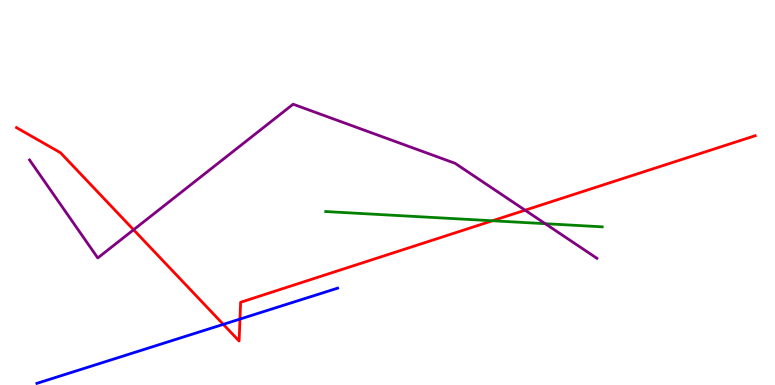[{'lines': ['blue', 'red'], 'intersections': [{'x': 2.88, 'y': 1.58}, {'x': 3.1, 'y': 1.71}]}, {'lines': ['green', 'red'], 'intersections': [{'x': 6.35, 'y': 4.27}]}, {'lines': ['purple', 'red'], 'intersections': [{'x': 1.72, 'y': 4.03}, {'x': 6.78, 'y': 4.54}]}, {'lines': ['blue', 'green'], 'intersections': []}, {'lines': ['blue', 'purple'], 'intersections': []}, {'lines': ['green', 'purple'], 'intersections': [{'x': 7.04, 'y': 4.19}]}]